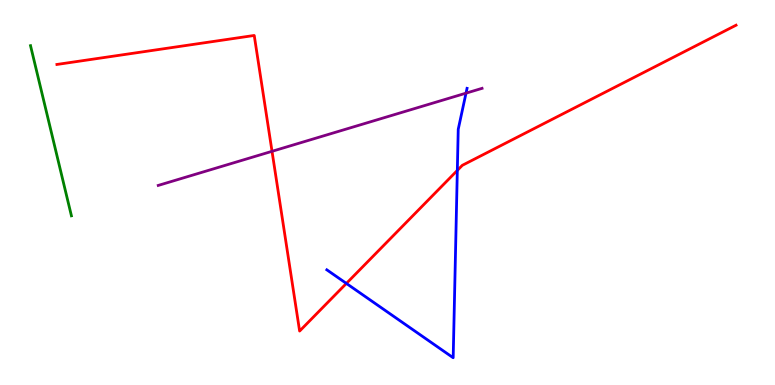[{'lines': ['blue', 'red'], 'intersections': [{'x': 4.47, 'y': 2.64}, {'x': 5.9, 'y': 5.57}]}, {'lines': ['green', 'red'], 'intersections': []}, {'lines': ['purple', 'red'], 'intersections': [{'x': 3.51, 'y': 6.07}]}, {'lines': ['blue', 'green'], 'intersections': []}, {'lines': ['blue', 'purple'], 'intersections': [{'x': 6.01, 'y': 7.58}]}, {'lines': ['green', 'purple'], 'intersections': []}]